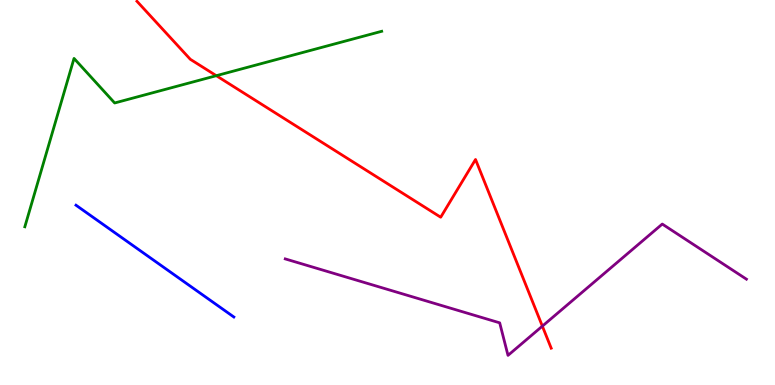[{'lines': ['blue', 'red'], 'intersections': []}, {'lines': ['green', 'red'], 'intersections': [{'x': 2.79, 'y': 8.03}]}, {'lines': ['purple', 'red'], 'intersections': [{'x': 7.0, 'y': 1.53}]}, {'lines': ['blue', 'green'], 'intersections': []}, {'lines': ['blue', 'purple'], 'intersections': []}, {'lines': ['green', 'purple'], 'intersections': []}]